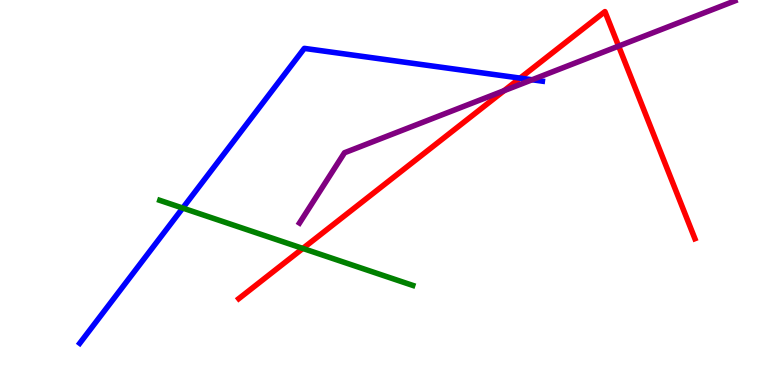[{'lines': ['blue', 'red'], 'intersections': [{'x': 6.71, 'y': 7.97}]}, {'lines': ['green', 'red'], 'intersections': [{'x': 3.91, 'y': 3.55}]}, {'lines': ['purple', 'red'], 'intersections': [{'x': 6.5, 'y': 7.65}, {'x': 7.98, 'y': 8.8}]}, {'lines': ['blue', 'green'], 'intersections': [{'x': 2.36, 'y': 4.6}]}, {'lines': ['blue', 'purple'], 'intersections': [{'x': 6.87, 'y': 7.93}]}, {'lines': ['green', 'purple'], 'intersections': []}]